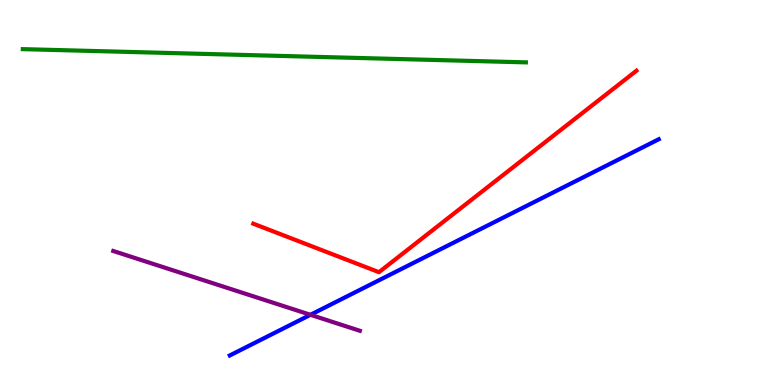[{'lines': ['blue', 'red'], 'intersections': []}, {'lines': ['green', 'red'], 'intersections': []}, {'lines': ['purple', 'red'], 'intersections': []}, {'lines': ['blue', 'green'], 'intersections': []}, {'lines': ['blue', 'purple'], 'intersections': [{'x': 4.01, 'y': 1.82}]}, {'lines': ['green', 'purple'], 'intersections': []}]